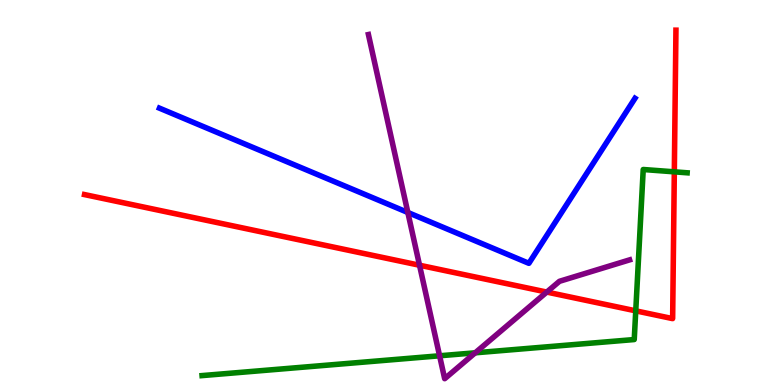[{'lines': ['blue', 'red'], 'intersections': []}, {'lines': ['green', 'red'], 'intersections': [{'x': 8.2, 'y': 1.93}, {'x': 8.7, 'y': 5.54}]}, {'lines': ['purple', 'red'], 'intersections': [{'x': 5.41, 'y': 3.11}, {'x': 7.06, 'y': 2.41}]}, {'lines': ['blue', 'green'], 'intersections': []}, {'lines': ['blue', 'purple'], 'intersections': [{'x': 5.26, 'y': 4.48}]}, {'lines': ['green', 'purple'], 'intersections': [{'x': 5.67, 'y': 0.759}, {'x': 6.13, 'y': 0.836}]}]